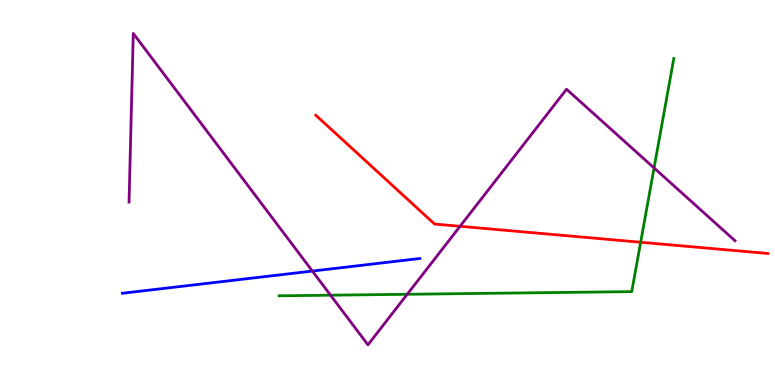[{'lines': ['blue', 'red'], 'intersections': []}, {'lines': ['green', 'red'], 'intersections': [{'x': 8.27, 'y': 3.71}]}, {'lines': ['purple', 'red'], 'intersections': [{'x': 5.94, 'y': 4.12}]}, {'lines': ['blue', 'green'], 'intersections': []}, {'lines': ['blue', 'purple'], 'intersections': [{'x': 4.03, 'y': 2.96}]}, {'lines': ['green', 'purple'], 'intersections': [{'x': 4.27, 'y': 2.33}, {'x': 5.25, 'y': 2.36}, {'x': 8.44, 'y': 5.64}]}]